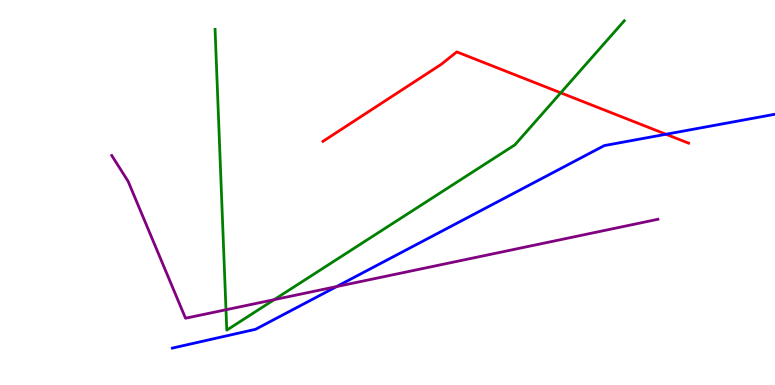[{'lines': ['blue', 'red'], 'intersections': [{'x': 8.59, 'y': 6.51}]}, {'lines': ['green', 'red'], 'intersections': [{'x': 7.24, 'y': 7.59}]}, {'lines': ['purple', 'red'], 'intersections': []}, {'lines': ['blue', 'green'], 'intersections': []}, {'lines': ['blue', 'purple'], 'intersections': [{'x': 4.34, 'y': 2.56}]}, {'lines': ['green', 'purple'], 'intersections': [{'x': 2.92, 'y': 1.95}, {'x': 3.54, 'y': 2.22}]}]